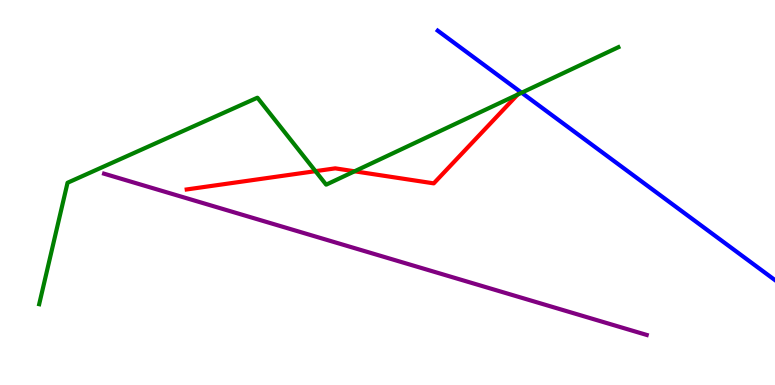[{'lines': ['blue', 'red'], 'intersections': []}, {'lines': ['green', 'red'], 'intersections': [{'x': 4.07, 'y': 5.55}, {'x': 4.58, 'y': 5.55}, {'x': 6.68, 'y': 7.54}]}, {'lines': ['purple', 'red'], 'intersections': []}, {'lines': ['blue', 'green'], 'intersections': [{'x': 6.73, 'y': 7.59}]}, {'lines': ['blue', 'purple'], 'intersections': []}, {'lines': ['green', 'purple'], 'intersections': []}]